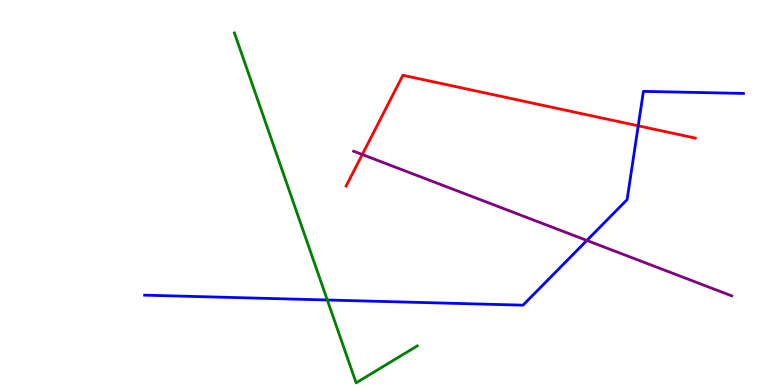[{'lines': ['blue', 'red'], 'intersections': [{'x': 8.24, 'y': 6.73}]}, {'lines': ['green', 'red'], 'intersections': []}, {'lines': ['purple', 'red'], 'intersections': [{'x': 4.67, 'y': 5.99}]}, {'lines': ['blue', 'green'], 'intersections': [{'x': 4.22, 'y': 2.21}]}, {'lines': ['blue', 'purple'], 'intersections': [{'x': 7.57, 'y': 3.75}]}, {'lines': ['green', 'purple'], 'intersections': []}]